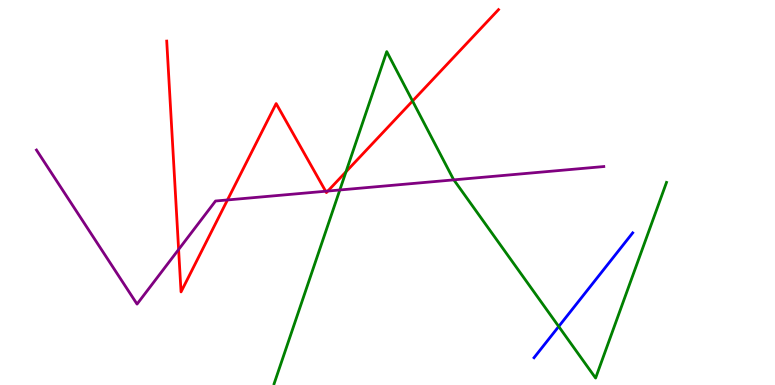[{'lines': ['blue', 'red'], 'intersections': []}, {'lines': ['green', 'red'], 'intersections': [{'x': 4.46, 'y': 5.54}, {'x': 5.32, 'y': 7.38}]}, {'lines': ['purple', 'red'], 'intersections': [{'x': 2.3, 'y': 3.52}, {'x': 2.94, 'y': 4.81}, {'x': 4.2, 'y': 5.03}, {'x': 4.23, 'y': 5.04}]}, {'lines': ['blue', 'green'], 'intersections': [{'x': 7.21, 'y': 1.52}]}, {'lines': ['blue', 'purple'], 'intersections': []}, {'lines': ['green', 'purple'], 'intersections': [{'x': 4.38, 'y': 5.07}, {'x': 5.86, 'y': 5.33}]}]